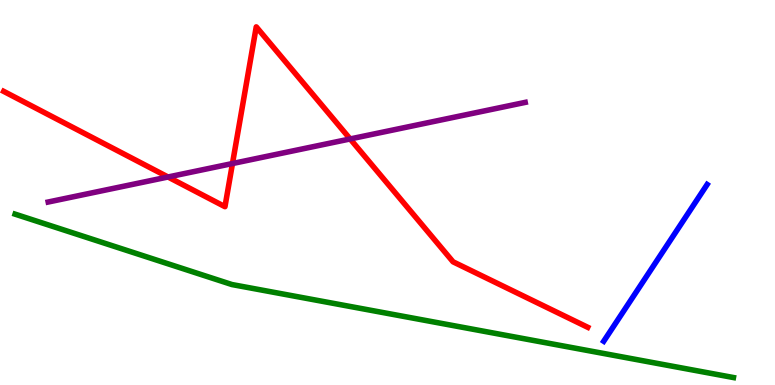[{'lines': ['blue', 'red'], 'intersections': []}, {'lines': ['green', 'red'], 'intersections': []}, {'lines': ['purple', 'red'], 'intersections': [{'x': 2.17, 'y': 5.4}, {'x': 3.0, 'y': 5.75}, {'x': 4.52, 'y': 6.39}]}, {'lines': ['blue', 'green'], 'intersections': []}, {'lines': ['blue', 'purple'], 'intersections': []}, {'lines': ['green', 'purple'], 'intersections': []}]